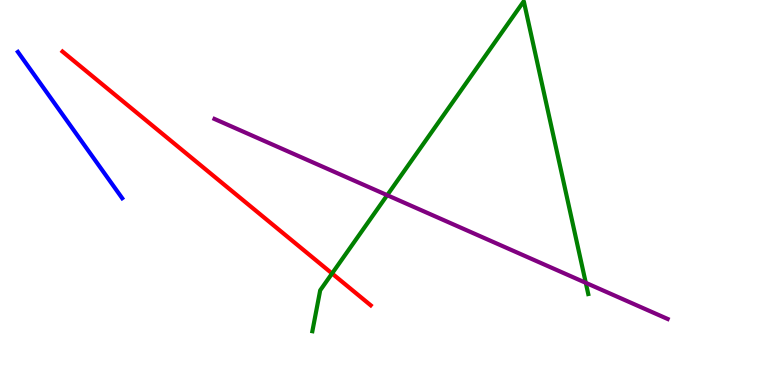[{'lines': ['blue', 'red'], 'intersections': []}, {'lines': ['green', 'red'], 'intersections': [{'x': 4.28, 'y': 2.9}]}, {'lines': ['purple', 'red'], 'intersections': []}, {'lines': ['blue', 'green'], 'intersections': []}, {'lines': ['blue', 'purple'], 'intersections': []}, {'lines': ['green', 'purple'], 'intersections': [{'x': 5.0, 'y': 4.93}, {'x': 7.56, 'y': 2.65}]}]